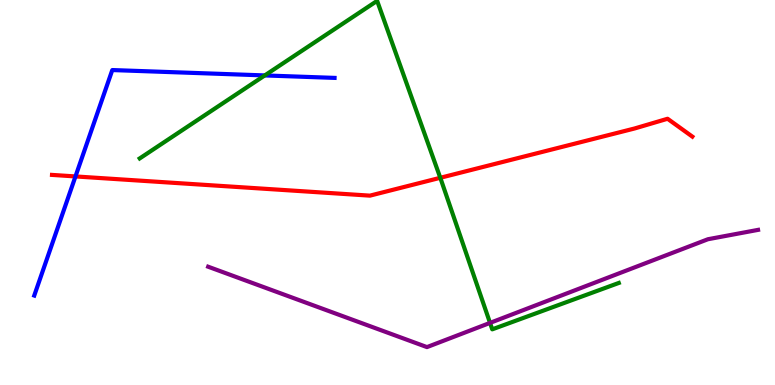[{'lines': ['blue', 'red'], 'intersections': [{'x': 0.974, 'y': 5.42}]}, {'lines': ['green', 'red'], 'intersections': [{'x': 5.68, 'y': 5.38}]}, {'lines': ['purple', 'red'], 'intersections': []}, {'lines': ['blue', 'green'], 'intersections': [{'x': 3.42, 'y': 8.04}]}, {'lines': ['blue', 'purple'], 'intersections': []}, {'lines': ['green', 'purple'], 'intersections': [{'x': 6.32, 'y': 1.61}]}]